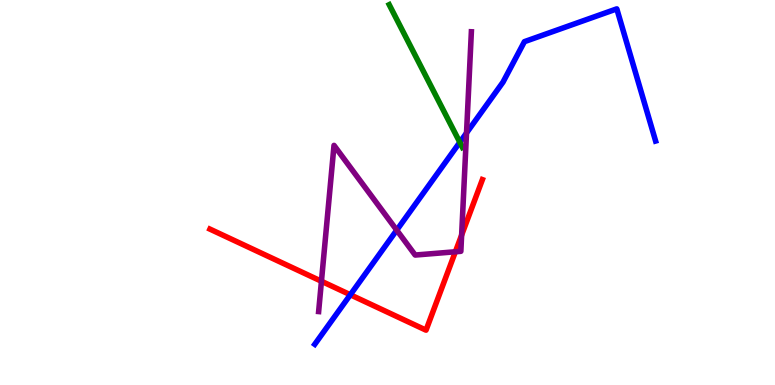[{'lines': ['blue', 'red'], 'intersections': [{'x': 4.52, 'y': 2.34}]}, {'lines': ['green', 'red'], 'intersections': []}, {'lines': ['purple', 'red'], 'intersections': [{'x': 4.15, 'y': 2.69}, {'x': 5.88, 'y': 3.46}, {'x': 5.96, 'y': 3.89}]}, {'lines': ['blue', 'green'], 'intersections': [{'x': 5.93, 'y': 6.3}]}, {'lines': ['blue', 'purple'], 'intersections': [{'x': 5.12, 'y': 4.02}, {'x': 6.02, 'y': 6.55}]}, {'lines': ['green', 'purple'], 'intersections': []}]